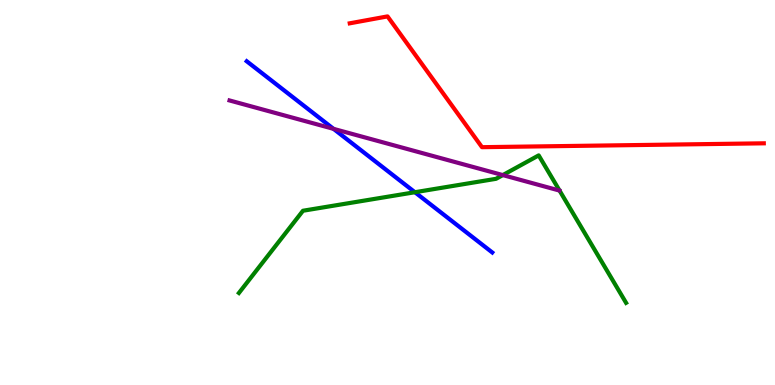[{'lines': ['blue', 'red'], 'intersections': []}, {'lines': ['green', 'red'], 'intersections': []}, {'lines': ['purple', 'red'], 'intersections': []}, {'lines': ['blue', 'green'], 'intersections': [{'x': 5.35, 'y': 5.01}]}, {'lines': ['blue', 'purple'], 'intersections': [{'x': 4.3, 'y': 6.65}]}, {'lines': ['green', 'purple'], 'intersections': [{'x': 6.49, 'y': 5.45}]}]